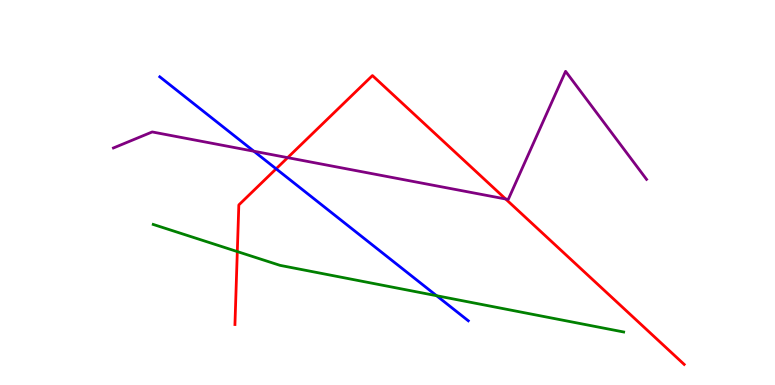[{'lines': ['blue', 'red'], 'intersections': [{'x': 3.56, 'y': 5.62}]}, {'lines': ['green', 'red'], 'intersections': [{'x': 3.06, 'y': 3.47}]}, {'lines': ['purple', 'red'], 'intersections': [{'x': 3.71, 'y': 5.91}, {'x': 6.52, 'y': 4.83}]}, {'lines': ['blue', 'green'], 'intersections': [{'x': 5.63, 'y': 2.32}]}, {'lines': ['blue', 'purple'], 'intersections': [{'x': 3.28, 'y': 6.07}]}, {'lines': ['green', 'purple'], 'intersections': []}]